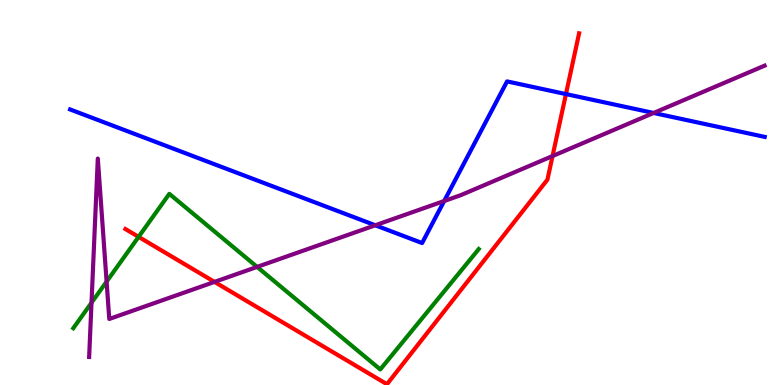[{'lines': ['blue', 'red'], 'intersections': [{'x': 7.3, 'y': 7.56}]}, {'lines': ['green', 'red'], 'intersections': [{'x': 1.79, 'y': 3.85}]}, {'lines': ['purple', 'red'], 'intersections': [{'x': 2.77, 'y': 2.68}, {'x': 7.13, 'y': 5.95}]}, {'lines': ['blue', 'green'], 'intersections': []}, {'lines': ['blue', 'purple'], 'intersections': [{'x': 4.84, 'y': 4.15}, {'x': 5.73, 'y': 4.78}, {'x': 8.43, 'y': 7.07}]}, {'lines': ['green', 'purple'], 'intersections': [{'x': 1.18, 'y': 2.14}, {'x': 1.38, 'y': 2.69}, {'x': 3.32, 'y': 3.07}]}]